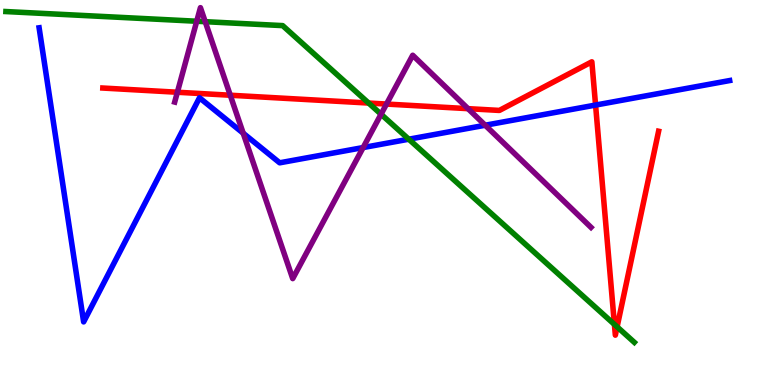[{'lines': ['blue', 'red'], 'intersections': [{'x': 7.68, 'y': 7.27}]}, {'lines': ['green', 'red'], 'intersections': [{'x': 4.76, 'y': 7.32}, {'x': 7.93, 'y': 1.57}, {'x': 7.96, 'y': 1.51}]}, {'lines': ['purple', 'red'], 'intersections': [{'x': 2.29, 'y': 7.6}, {'x': 2.97, 'y': 7.53}, {'x': 4.99, 'y': 7.3}, {'x': 6.04, 'y': 7.18}]}, {'lines': ['blue', 'green'], 'intersections': [{'x': 5.27, 'y': 6.38}]}, {'lines': ['blue', 'purple'], 'intersections': [{'x': 3.14, 'y': 6.54}, {'x': 4.69, 'y': 6.17}, {'x': 6.26, 'y': 6.75}]}, {'lines': ['green', 'purple'], 'intersections': [{'x': 2.54, 'y': 9.45}, {'x': 2.65, 'y': 9.44}, {'x': 4.92, 'y': 7.03}]}]